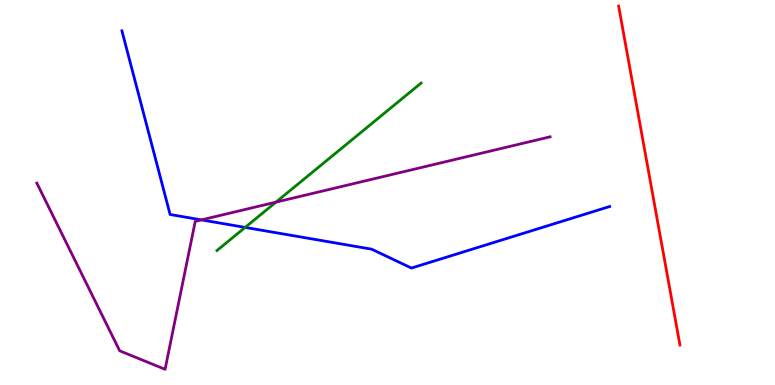[{'lines': ['blue', 'red'], 'intersections': []}, {'lines': ['green', 'red'], 'intersections': []}, {'lines': ['purple', 'red'], 'intersections': []}, {'lines': ['blue', 'green'], 'intersections': [{'x': 3.16, 'y': 4.09}]}, {'lines': ['blue', 'purple'], 'intersections': [{'x': 2.6, 'y': 4.29}]}, {'lines': ['green', 'purple'], 'intersections': [{'x': 3.56, 'y': 4.75}]}]